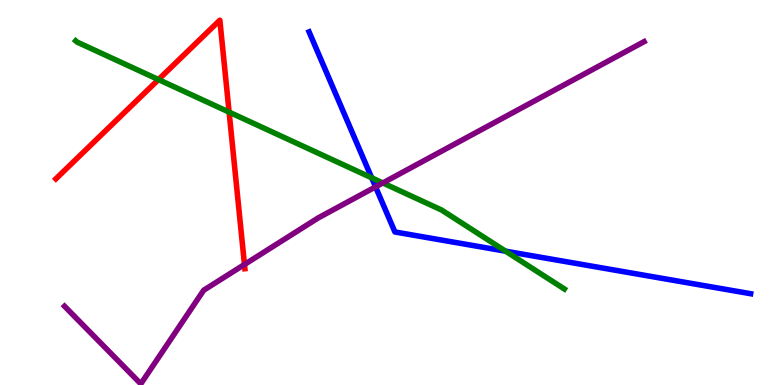[{'lines': ['blue', 'red'], 'intersections': []}, {'lines': ['green', 'red'], 'intersections': [{'x': 2.04, 'y': 7.93}, {'x': 2.96, 'y': 7.09}]}, {'lines': ['purple', 'red'], 'intersections': [{'x': 3.15, 'y': 3.13}]}, {'lines': ['blue', 'green'], 'intersections': [{'x': 4.8, 'y': 5.38}, {'x': 6.52, 'y': 3.48}]}, {'lines': ['blue', 'purple'], 'intersections': [{'x': 4.85, 'y': 5.15}]}, {'lines': ['green', 'purple'], 'intersections': [{'x': 4.94, 'y': 5.25}]}]